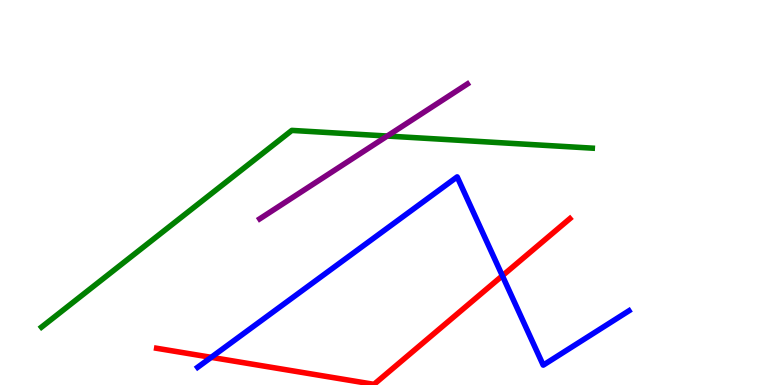[{'lines': ['blue', 'red'], 'intersections': [{'x': 2.73, 'y': 0.719}, {'x': 6.48, 'y': 2.84}]}, {'lines': ['green', 'red'], 'intersections': []}, {'lines': ['purple', 'red'], 'intersections': []}, {'lines': ['blue', 'green'], 'intersections': []}, {'lines': ['blue', 'purple'], 'intersections': []}, {'lines': ['green', 'purple'], 'intersections': [{'x': 5.0, 'y': 6.47}]}]